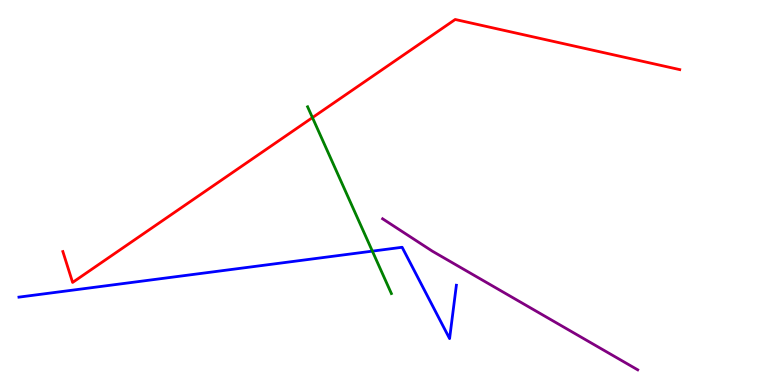[{'lines': ['blue', 'red'], 'intersections': []}, {'lines': ['green', 'red'], 'intersections': [{'x': 4.03, 'y': 6.95}]}, {'lines': ['purple', 'red'], 'intersections': []}, {'lines': ['blue', 'green'], 'intersections': [{'x': 4.8, 'y': 3.48}]}, {'lines': ['blue', 'purple'], 'intersections': []}, {'lines': ['green', 'purple'], 'intersections': []}]